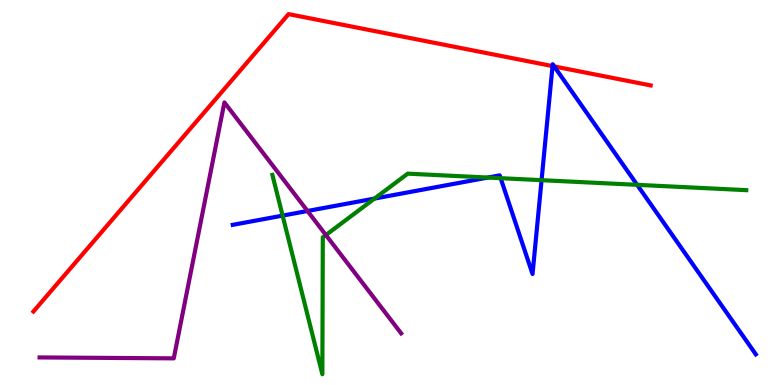[{'lines': ['blue', 'red'], 'intersections': [{'x': 7.13, 'y': 8.28}, {'x': 7.15, 'y': 8.27}]}, {'lines': ['green', 'red'], 'intersections': []}, {'lines': ['purple', 'red'], 'intersections': []}, {'lines': ['blue', 'green'], 'intersections': [{'x': 3.65, 'y': 4.4}, {'x': 4.83, 'y': 4.84}, {'x': 6.29, 'y': 5.39}, {'x': 6.46, 'y': 5.37}, {'x': 6.99, 'y': 5.32}, {'x': 8.22, 'y': 5.2}]}, {'lines': ['blue', 'purple'], 'intersections': [{'x': 3.97, 'y': 4.52}]}, {'lines': ['green', 'purple'], 'intersections': [{'x': 4.21, 'y': 3.9}]}]